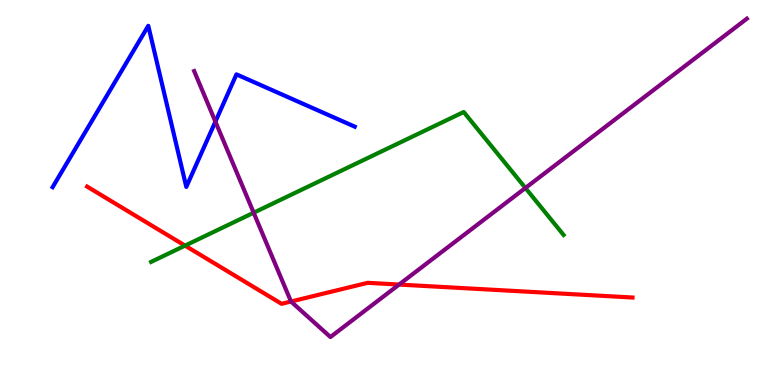[{'lines': ['blue', 'red'], 'intersections': []}, {'lines': ['green', 'red'], 'intersections': [{'x': 2.39, 'y': 3.62}]}, {'lines': ['purple', 'red'], 'intersections': [{'x': 3.75, 'y': 2.17}, {'x': 5.15, 'y': 2.61}]}, {'lines': ['blue', 'green'], 'intersections': []}, {'lines': ['blue', 'purple'], 'intersections': [{'x': 2.78, 'y': 6.84}]}, {'lines': ['green', 'purple'], 'intersections': [{'x': 3.27, 'y': 4.47}, {'x': 6.78, 'y': 5.12}]}]